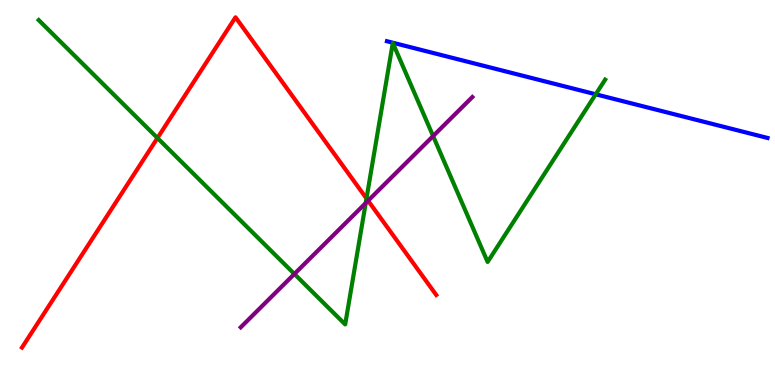[{'lines': ['blue', 'red'], 'intersections': []}, {'lines': ['green', 'red'], 'intersections': [{'x': 2.03, 'y': 6.42}, {'x': 4.73, 'y': 4.84}]}, {'lines': ['purple', 'red'], 'intersections': [{'x': 4.75, 'y': 4.79}]}, {'lines': ['blue', 'green'], 'intersections': [{'x': 7.69, 'y': 7.55}]}, {'lines': ['blue', 'purple'], 'intersections': []}, {'lines': ['green', 'purple'], 'intersections': [{'x': 3.8, 'y': 2.88}, {'x': 4.72, 'y': 4.73}, {'x': 5.59, 'y': 6.47}]}]